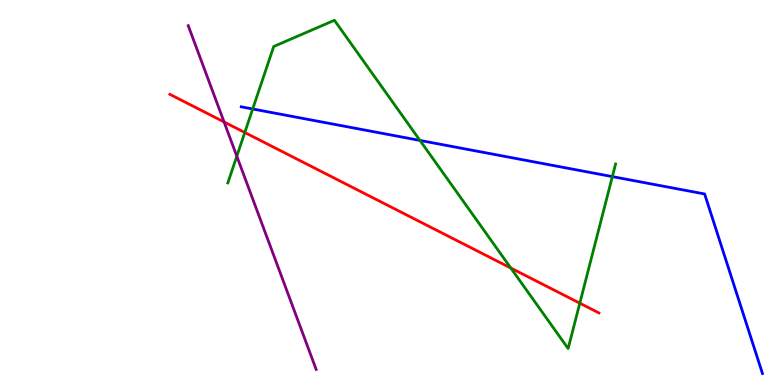[{'lines': ['blue', 'red'], 'intersections': []}, {'lines': ['green', 'red'], 'intersections': [{'x': 3.16, 'y': 6.56}, {'x': 6.59, 'y': 3.04}, {'x': 7.48, 'y': 2.12}]}, {'lines': ['purple', 'red'], 'intersections': [{'x': 2.89, 'y': 6.83}]}, {'lines': ['blue', 'green'], 'intersections': [{'x': 3.26, 'y': 7.17}, {'x': 5.42, 'y': 6.35}, {'x': 7.9, 'y': 5.41}]}, {'lines': ['blue', 'purple'], 'intersections': []}, {'lines': ['green', 'purple'], 'intersections': [{'x': 3.06, 'y': 5.94}]}]